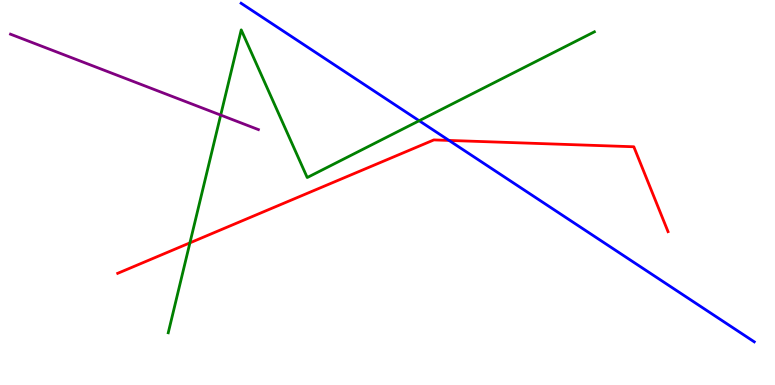[{'lines': ['blue', 'red'], 'intersections': [{'x': 5.79, 'y': 6.35}]}, {'lines': ['green', 'red'], 'intersections': [{'x': 2.45, 'y': 3.69}]}, {'lines': ['purple', 'red'], 'intersections': []}, {'lines': ['blue', 'green'], 'intersections': [{'x': 5.41, 'y': 6.86}]}, {'lines': ['blue', 'purple'], 'intersections': []}, {'lines': ['green', 'purple'], 'intersections': [{'x': 2.85, 'y': 7.01}]}]